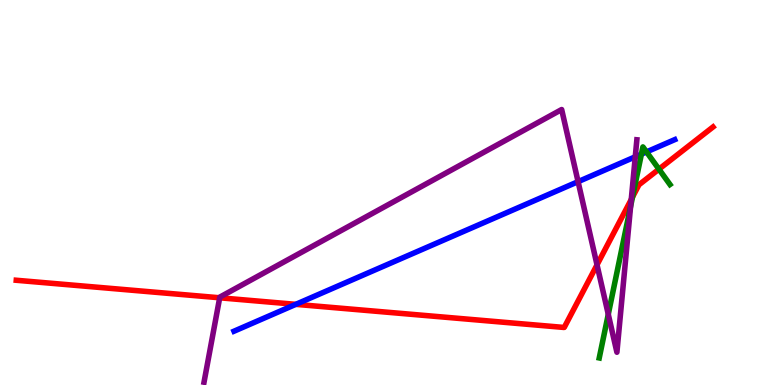[{'lines': ['blue', 'red'], 'intersections': [{'x': 3.82, 'y': 2.1}]}, {'lines': ['green', 'red'], 'intersections': [{'x': 8.16, 'y': 4.88}, {'x': 8.5, 'y': 5.61}]}, {'lines': ['purple', 'red'], 'intersections': [{'x': 2.83, 'y': 2.27}, {'x': 7.7, 'y': 3.12}, {'x': 8.15, 'y': 4.82}]}, {'lines': ['blue', 'green'], 'intersections': [{'x': 8.28, 'y': 6.0}, {'x': 8.34, 'y': 6.05}]}, {'lines': ['blue', 'purple'], 'intersections': [{'x': 7.46, 'y': 5.28}, {'x': 8.2, 'y': 5.93}]}, {'lines': ['green', 'purple'], 'intersections': [{'x': 7.85, 'y': 1.84}, {'x': 8.14, 'y': 4.64}]}]